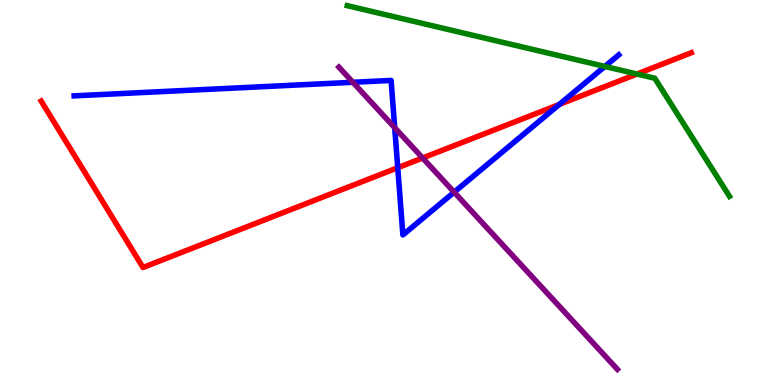[{'lines': ['blue', 'red'], 'intersections': [{'x': 5.13, 'y': 5.64}, {'x': 7.22, 'y': 7.29}]}, {'lines': ['green', 'red'], 'intersections': [{'x': 8.22, 'y': 8.08}]}, {'lines': ['purple', 'red'], 'intersections': [{'x': 5.45, 'y': 5.9}]}, {'lines': ['blue', 'green'], 'intersections': [{'x': 7.8, 'y': 8.27}]}, {'lines': ['blue', 'purple'], 'intersections': [{'x': 4.55, 'y': 7.86}, {'x': 5.09, 'y': 6.68}, {'x': 5.86, 'y': 5.01}]}, {'lines': ['green', 'purple'], 'intersections': []}]